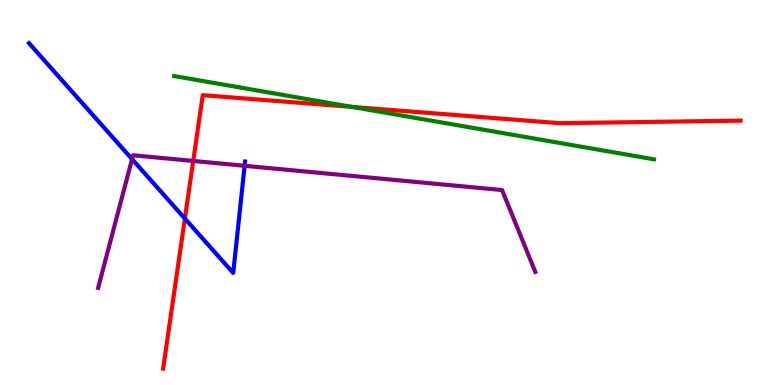[{'lines': ['blue', 'red'], 'intersections': [{'x': 2.39, 'y': 4.32}]}, {'lines': ['green', 'red'], 'intersections': [{'x': 4.54, 'y': 7.22}]}, {'lines': ['purple', 'red'], 'intersections': [{'x': 2.49, 'y': 5.82}]}, {'lines': ['blue', 'green'], 'intersections': []}, {'lines': ['blue', 'purple'], 'intersections': [{'x': 1.7, 'y': 5.87}, {'x': 3.16, 'y': 5.69}]}, {'lines': ['green', 'purple'], 'intersections': []}]